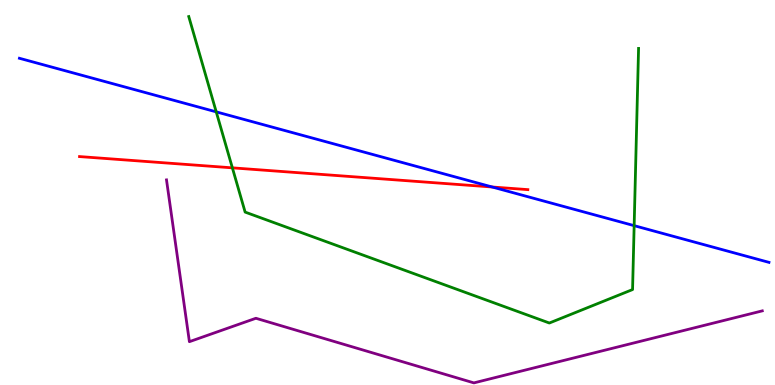[{'lines': ['blue', 'red'], 'intersections': [{'x': 6.35, 'y': 5.14}]}, {'lines': ['green', 'red'], 'intersections': [{'x': 3.0, 'y': 5.64}]}, {'lines': ['purple', 'red'], 'intersections': []}, {'lines': ['blue', 'green'], 'intersections': [{'x': 2.79, 'y': 7.09}, {'x': 8.18, 'y': 4.14}]}, {'lines': ['blue', 'purple'], 'intersections': []}, {'lines': ['green', 'purple'], 'intersections': []}]